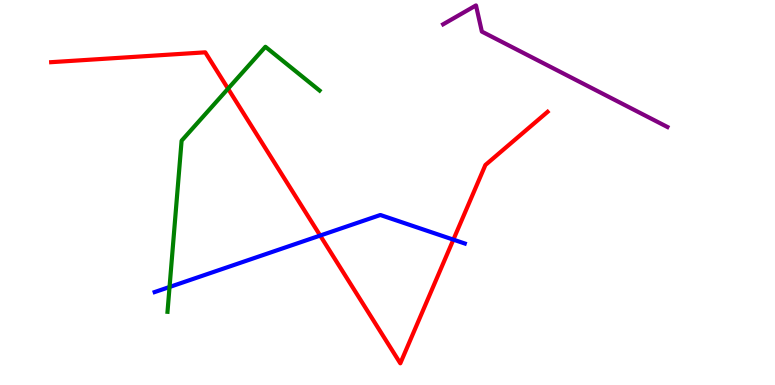[{'lines': ['blue', 'red'], 'intersections': [{'x': 4.13, 'y': 3.88}, {'x': 5.85, 'y': 3.78}]}, {'lines': ['green', 'red'], 'intersections': [{'x': 2.94, 'y': 7.7}]}, {'lines': ['purple', 'red'], 'intersections': []}, {'lines': ['blue', 'green'], 'intersections': [{'x': 2.19, 'y': 2.55}]}, {'lines': ['blue', 'purple'], 'intersections': []}, {'lines': ['green', 'purple'], 'intersections': []}]